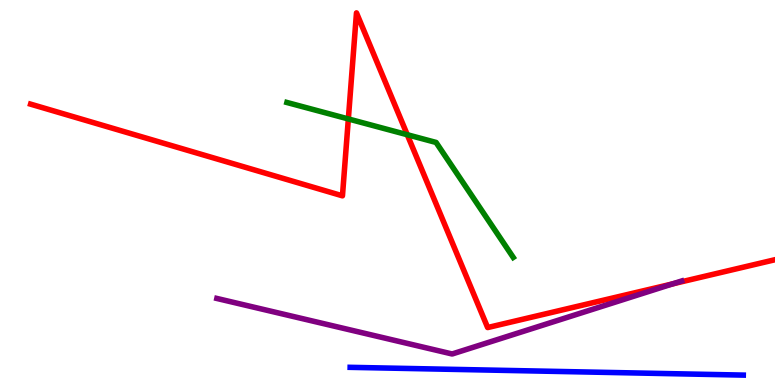[{'lines': ['blue', 'red'], 'intersections': []}, {'lines': ['green', 'red'], 'intersections': [{'x': 4.49, 'y': 6.91}, {'x': 5.26, 'y': 6.5}]}, {'lines': ['purple', 'red'], 'intersections': [{'x': 8.68, 'y': 2.63}]}, {'lines': ['blue', 'green'], 'intersections': []}, {'lines': ['blue', 'purple'], 'intersections': []}, {'lines': ['green', 'purple'], 'intersections': []}]